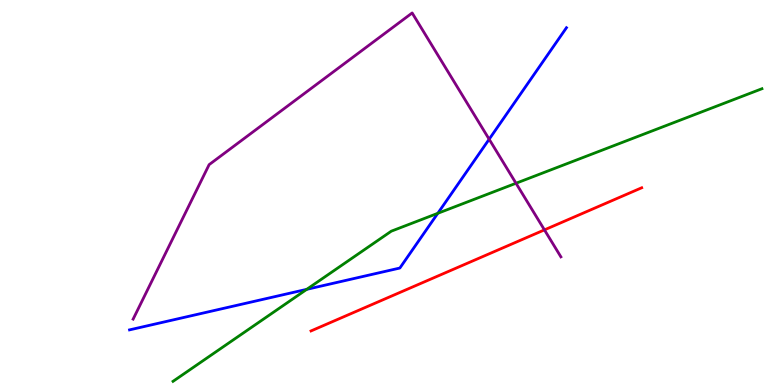[{'lines': ['blue', 'red'], 'intersections': []}, {'lines': ['green', 'red'], 'intersections': []}, {'lines': ['purple', 'red'], 'intersections': [{'x': 7.03, 'y': 4.03}]}, {'lines': ['blue', 'green'], 'intersections': [{'x': 3.96, 'y': 2.48}, {'x': 5.65, 'y': 4.46}]}, {'lines': ['blue', 'purple'], 'intersections': [{'x': 6.31, 'y': 6.38}]}, {'lines': ['green', 'purple'], 'intersections': [{'x': 6.66, 'y': 5.24}]}]